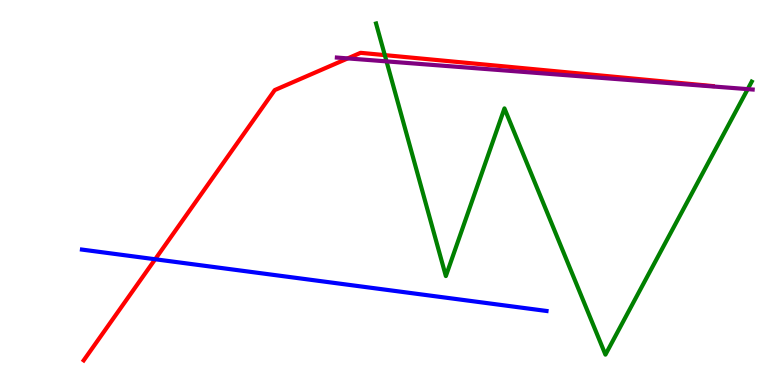[{'lines': ['blue', 'red'], 'intersections': [{'x': 2.0, 'y': 3.27}]}, {'lines': ['green', 'red'], 'intersections': [{'x': 4.97, 'y': 8.57}]}, {'lines': ['purple', 'red'], 'intersections': [{'x': 4.49, 'y': 8.48}]}, {'lines': ['blue', 'green'], 'intersections': []}, {'lines': ['blue', 'purple'], 'intersections': []}, {'lines': ['green', 'purple'], 'intersections': [{'x': 4.99, 'y': 8.41}, {'x': 9.65, 'y': 7.68}]}]